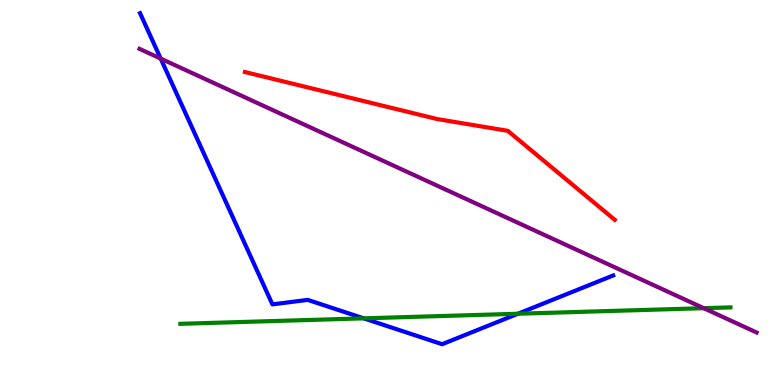[{'lines': ['blue', 'red'], 'intersections': []}, {'lines': ['green', 'red'], 'intersections': []}, {'lines': ['purple', 'red'], 'intersections': []}, {'lines': ['blue', 'green'], 'intersections': [{'x': 4.69, 'y': 1.73}, {'x': 6.68, 'y': 1.85}]}, {'lines': ['blue', 'purple'], 'intersections': [{'x': 2.07, 'y': 8.48}]}, {'lines': ['green', 'purple'], 'intersections': [{'x': 9.08, 'y': 2.0}]}]